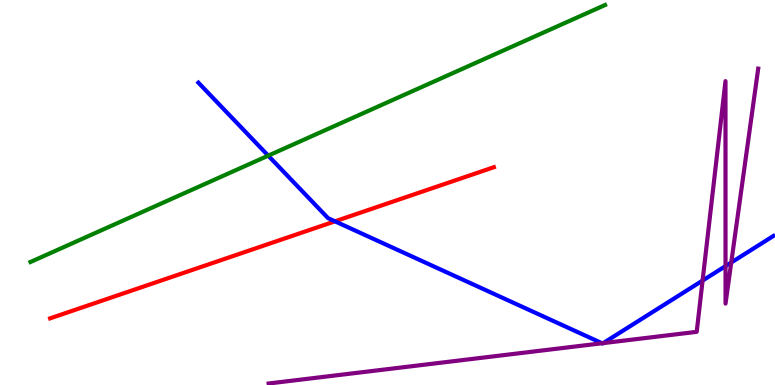[{'lines': ['blue', 'red'], 'intersections': [{'x': 4.32, 'y': 4.25}]}, {'lines': ['green', 'red'], 'intersections': []}, {'lines': ['purple', 'red'], 'intersections': []}, {'lines': ['blue', 'green'], 'intersections': [{'x': 3.46, 'y': 5.96}]}, {'lines': ['blue', 'purple'], 'intersections': [{'x': 7.77, 'y': 1.08}, {'x': 7.78, 'y': 1.09}, {'x': 9.07, 'y': 2.71}, {'x': 9.36, 'y': 3.09}, {'x': 9.44, 'y': 3.18}]}, {'lines': ['green', 'purple'], 'intersections': []}]